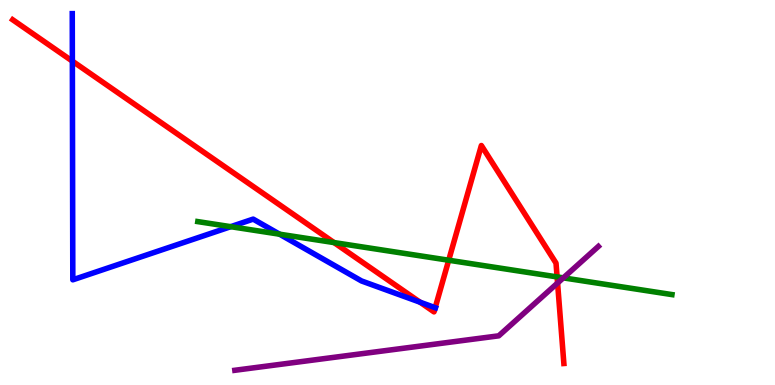[{'lines': ['blue', 'red'], 'intersections': [{'x': 0.934, 'y': 8.41}, {'x': 5.42, 'y': 2.15}, {'x': 5.62, 'y': 2.01}]}, {'lines': ['green', 'red'], 'intersections': [{'x': 4.31, 'y': 3.7}, {'x': 5.79, 'y': 3.24}, {'x': 7.19, 'y': 2.81}]}, {'lines': ['purple', 'red'], 'intersections': [{'x': 7.19, 'y': 2.65}]}, {'lines': ['blue', 'green'], 'intersections': [{'x': 2.98, 'y': 4.11}, {'x': 3.61, 'y': 3.92}]}, {'lines': ['blue', 'purple'], 'intersections': []}, {'lines': ['green', 'purple'], 'intersections': [{'x': 7.27, 'y': 2.78}]}]